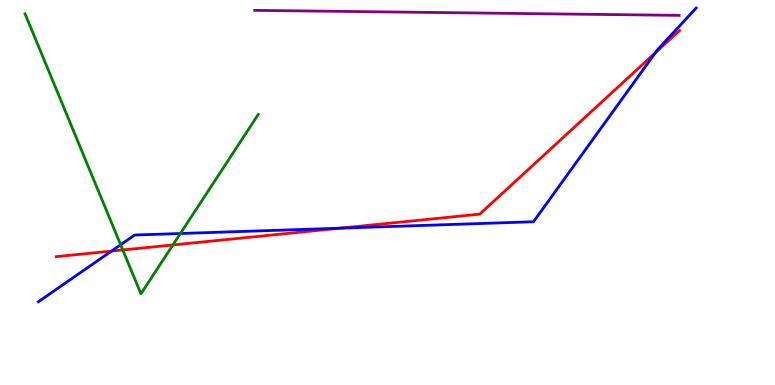[{'lines': ['blue', 'red'], 'intersections': [{'x': 1.44, 'y': 3.48}, {'x': 4.38, 'y': 4.07}, {'x': 8.46, 'y': 8.63}]}, {'lines': ['green', 'red'], 'intersections': [{'x': 1.58, 'y': 3.51}, {'x': 2.23, 'y': 3.64}]}, {'lines': ['purple', 'red'], 'intersections': []}, {'lines': ['blue', 'green'], 'intersections': [{'x': 1.56, 'y': 3.64}, {'x': 2.33, 'y': 3.93}]}, {'lines': ['blue', 'purple'], 'intersections': []}, {'lines': ['green', 'purple'], 'intersections': []}]